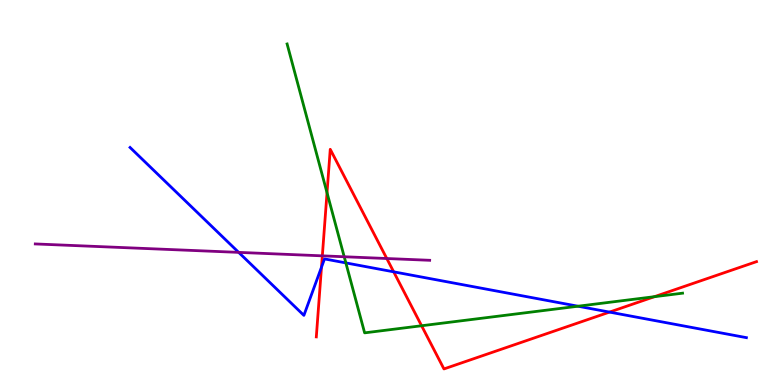[{'lines': ['blue', 'red'], 'intersections': [{'x': 4.15, 'y': 3.06}, {'x': 5.08, 'y': 2.94}, {'x': 7.86, 'y': 1.89}]}, {'lines': ['green', 'red'], 'intersections': [{'x': 4.22, 'y': 4.99}, {'x': 5.44, 'y': 1.54}, {'x': 8.44, 'y': 2.29}]}, {'lines': ['purple', 'red'], 'intersections': [{'x': 4.16, 'y': 3.35}, {'x': 4.99, 'y': 3.29}]}, {'lines': ['blue', 'green'], 'intersections': [{'x': 4.46, 'y': 3.17}, {'x': 7.46, 'y': 2.05}]}, {'lines': ['blue', 'purple'], 'intersections': [{'x': 3.08, 'y': 3.44}]}, {'lines': ['green', 'purple'], 'intersections': [{'x': 4.44, 'y': 3.33}]}]